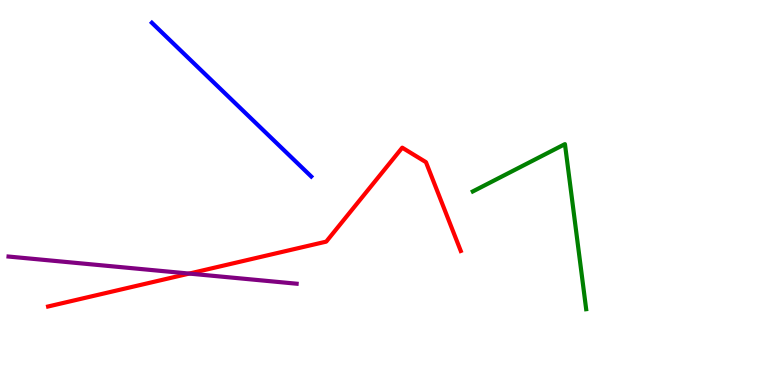[{'lines': ['blue', 'red'], 'intersections': []}, {'lines': ['green', 'red'], 'intersections': []}, {'lines': ['purple', 'red'], 'intersections': [{'x': 2.44, 'y': 2.89}]}, {'lines': ['blue', 'green'], 'intersections': []}, {'lines': ['blue', 'purple'], 'intersections': []}, {'lines': ['green', 'purple'], 'intersections': []}]